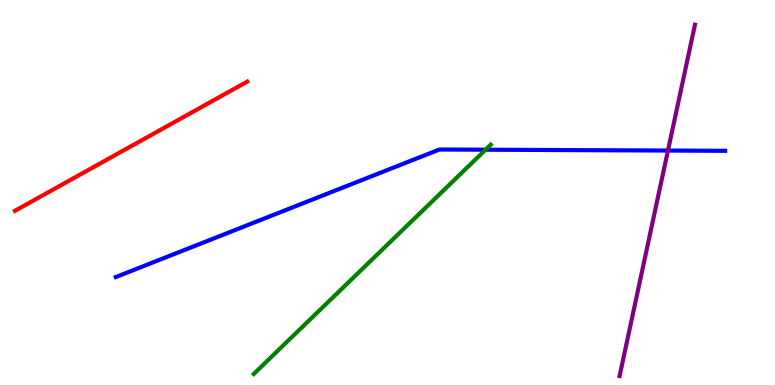[{'lines': ['blue', 'red'], 'intersections': []}, {'lines': ['green', 'red'], 'intersections': []}, {'lines': ['purple', 'red'], 'intersections': []}, {'lines': ['blue', 'green'], 'intersections': [{'x': 6.27, 'y': 6.11}]}, {'lines': ['blue', 'purple'], 'intersections': [{'x': 8.62, 'y': 6.09}]}, {'lines': ['green', 'purple'], 'intersections': []}]